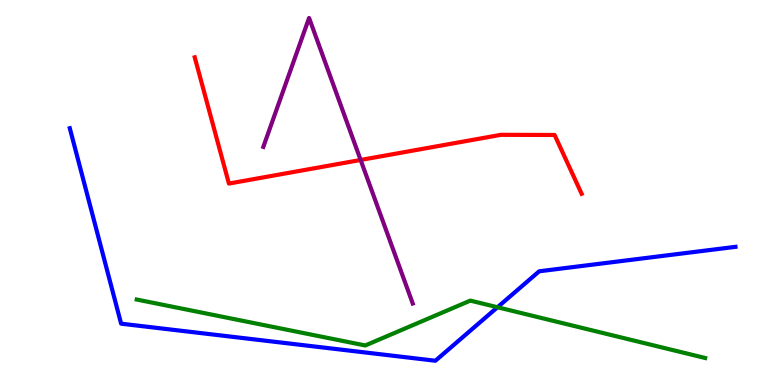[{'lines': ['blue', 'red'], 'intersections': []}, {'lines': ['green', 'red'], 'intersections': []}, {'lines': ['purple', 'red'], 'intersections': [{'x': 4.65, 'y': 5.85}]}, {'lines': ['blue', 'green'], 'intersections': [{'x': 6.42, 'y': 2.02}]}, {'lines': ['blue', 'purple'], 'intersections': []}, {'lines': ['green', 'purple'], 'intersections': []}]